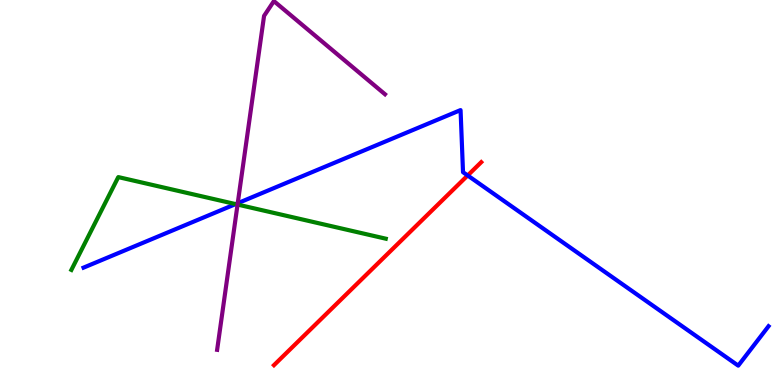[{'lines': ['blue', 'red'], 'intersections': [{'x': 6.03, 'y': 5.44}]}, {'lines': ['green', 'red'], 'intersections': []}, {'lines': ['purple', 'red'], 'intersections': []}, {'lines': ['blue', 'green'], 'intersections': [{'x': 3.04, 'y': 4.7}]}, {'lines': ['blue', 'purple'], 'intersections': [{'x': 3.07, 'y': 4.72}]}, {'lines': ['green', 'purple'], 'intersections': [{'x': 3.07, 'y': 4.69}]}]